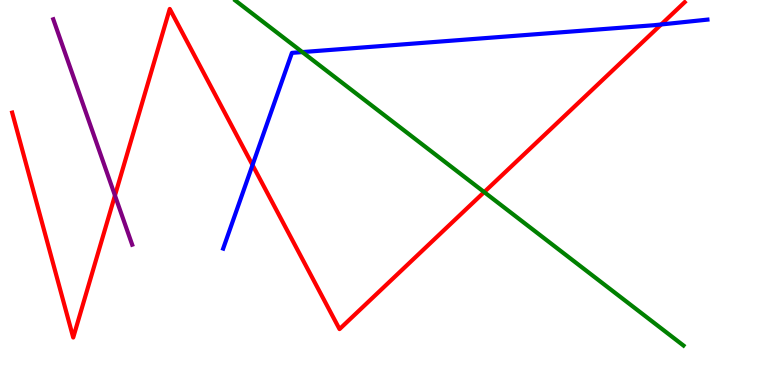[{'lines': ['blue', 'red'], 'intersections': [{'x': 3.26, 'y': 5.71}, {'x': 8.53, 'y': 9.36}]}, {'lines': ['green', 'red'], 'intersections': [{'x': 6.25, 'y': 5.01}]}, {'lines': ['purple', 'red'], 'intersections': [{'x': 1.48, 'y': 4.92}]}, {'lines': ['blue', 'green'], 'intersections': [{'x': 3.9, 'y': 8.65}]}, {'lines': ['blue', 'purple'], 'intersections': []}, {'lines': ['green', 'purple'], 'intersections': []}]